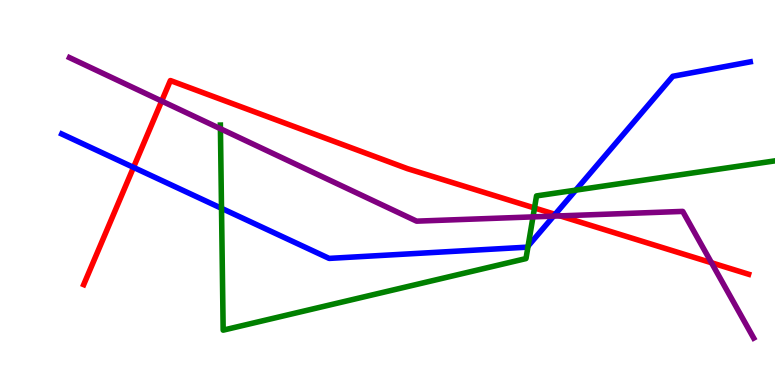[{'lines': ['blue', 'red'], 'intersections': [{'x': 1.72, 'y': 5.65}, {'x': 7.16, 'y': 4.43}]}, {'lines': ['green', 'red'], 'intersections': [{'x': 6.9, 'y': 4.6}]}, {'lines': ['purple', 'red'], 'intersections': [{'x': 2.09, 'y': 7.38}, {'x': 7.23, 'y': 4.39}, {'x': 9.18, 'y': 3.18}]}, {'lines': ['blue', 'green'], 'intersections': [{'x': 2.86, 'y': 4.59}, {'x': 6.81, 'y': 3.61}, {'x': 7.43, 'y': 5.06}]}, {'lines': ['blue', 'purple'], 'intersections': [{'x': 7.14, 'y': 4.39}]}, {'lines': ['green', 'purple'], 'intersections': [{'x': 2.84, 'y': 6.66}, {'x': 6.88, 'y': 4.37}]}]